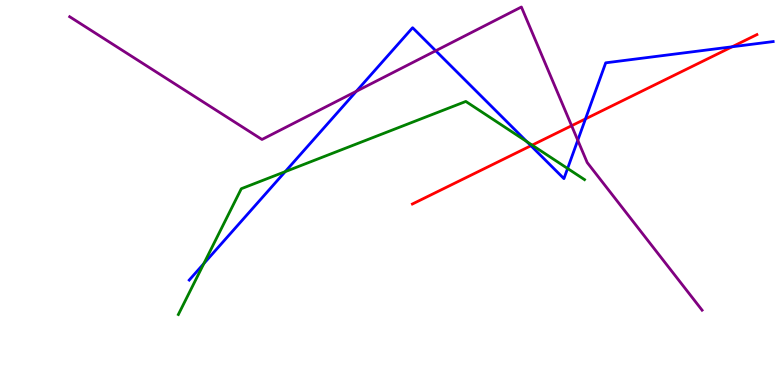[{'lines': ['blue', 'red'], 'intersections': [{'x': 6.85, 'y': 6.22}, {'x': 7.55, 'y': 6.91}, {'x': 9.45, 'y': 8.78}]}, {'lines': ['green', 'red'], 'intersections': [{'x': 6.87, 'y': 6.23}]}, {'lines': ['purple', 'red'], 'intersections': [{'x': 7.38, 'y': 6.73}]}, {'lines': ['blue', 'green'], 'intersections': [{'x': 2.63, 'y': 3.15}, {'x': 3.68, 'y': 5.54}, {'x': 6.8, 'y': 6.32}, {'x': 7.32, 'y': 5.62}]}, {'lines': ['blue', 'purple'], 'intersections': [{'x': 4.6, 'y': 7.63}, {'x': 5.62, 'y': 8.68}, {'x': 7.46, 'y': 6.36}]}, {'lines': ['green', 'purple'], 'intersections': []}]